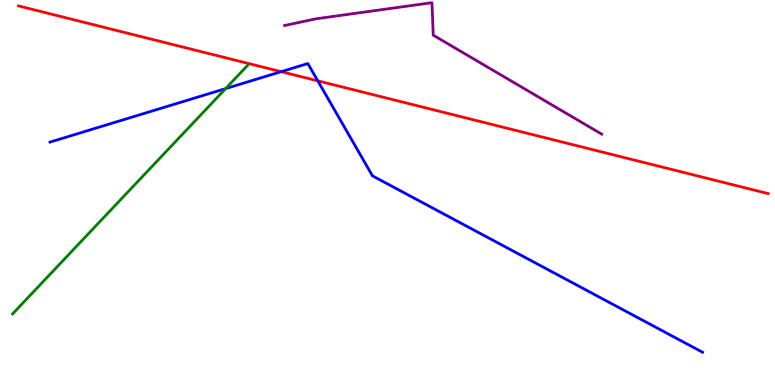[{'lines': ['blue', 'red'], 'intersections': [{'x': 3.63, 'y': 8.14}, {'x': 4.1, 'y': 7.9}]}, {'lines': ['green', 'red'], 'intersections': []}, {'lines': ['purple', 'red'], 'intersections': []}, {'lines': ['blue', 'green'], 'intersections': [{'x': 2.91, 'y': 7.7}]}, {'lines': ['blue', 'purple'], 'intersections': []}, {'lines': ['green', 'purple'], 'intersections': []}]